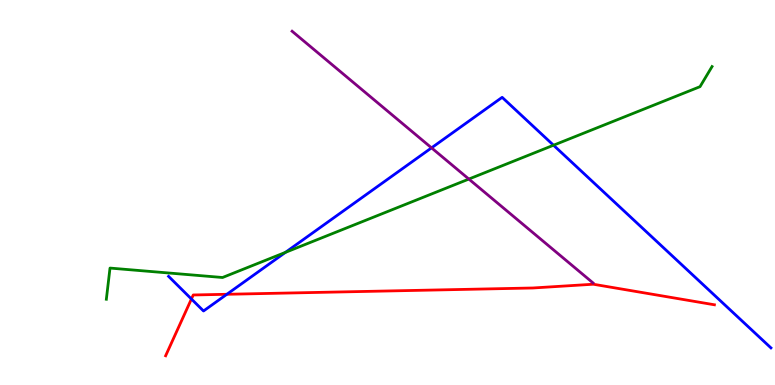[{'lines': ['blue', 'red'], 'intersections': [{'x': 2.47, 'y': 2.23}, {'x': 2.93, 'y': 2.36}]}, {'lines': ['green', 'red'], 'intersections': []}, {'lines': ['purple', 'red'], 'intersections': []}, {'lines': ['blue', 'green'], 'intersections': [{'x': 3.68, 'y': 3.45}, {'x': 7.14, 'y': 6.23}]}, {'lines': ['blue', 'purple'], 'intersections': [{'x': 5.57, 'y': 6.16}]}, {'lines': ['green', 'purple'], 'intersections': [{'x': 6.05, 'y': 5.35}]}]